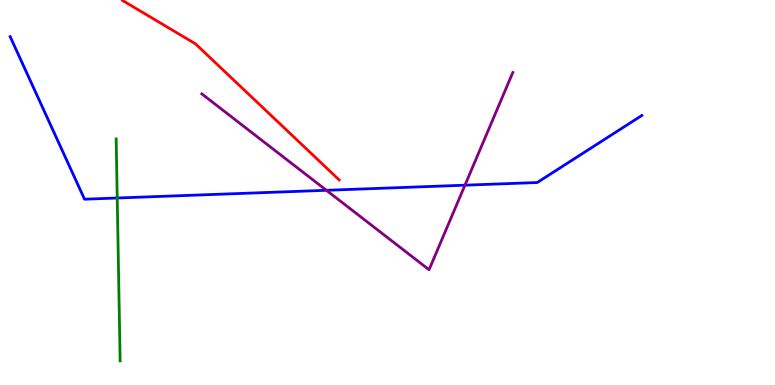[{'lines': ['blue', 'red'], 'intersections': []}, {'lines': ['green', 'red'], 'intersections': []}, {'lines': ['purple', 'red'], 'intersections': []}, {'lines': ['blue', 'green'], 'intersections': [{'x': 1.51, 'y': 4.86}]}, {'lines': ['blue', 'purple'], 'intersections': [{'x': 4.21, 'y': 5.06}, {'x': 6.0, 'y': 5.19}]}, {'lines': ['green', 'purple'], 'intersections': []}]